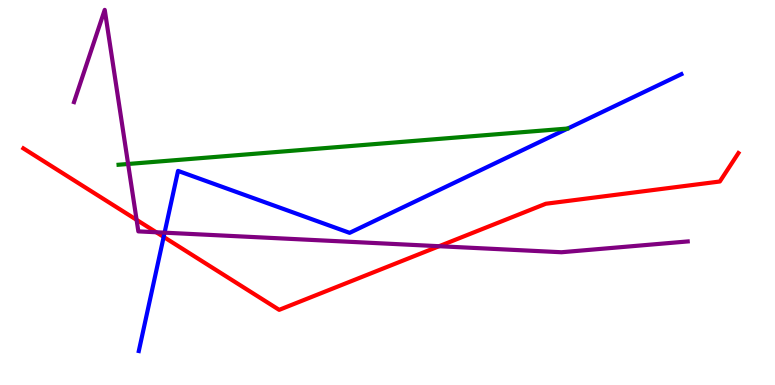[{'lines': ['blue', 'red'], 'intersections': [{'x': 2.11, 'y': 3.85}]}, {'lines': ['green', 'red'], 'intersections': []}, {'lines': ['purple', 'red'], 'intersections': [{'x': 1.76, 'y': 4.29}, {'x': 2.02, 'y': 3.97}, {'x': 5.67, 'y': 3.6}]}, {'lines': ['blue', 'green'], 'intersections': []}, {'lines': ['blue', 'purple'], 'intersections': [{'x': 2.12, 'y': 3.96}]}, {'lines': ['green', 'purple'], 'intersections': [{'x': 1.65, 'y': 5.74}]}]